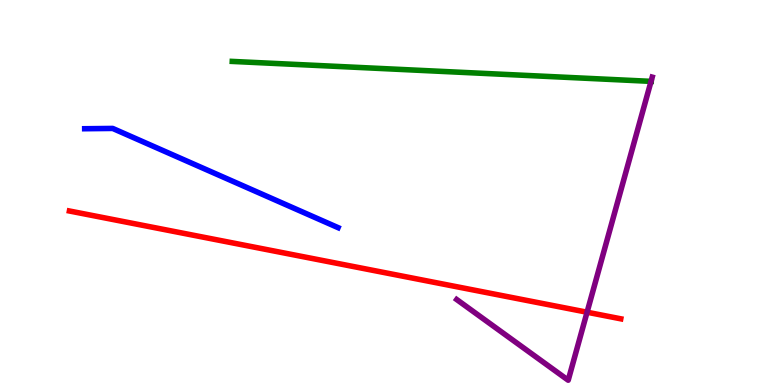[{'lines': ['blue', 'red'], 'intersections': []}, {'lines': ['green', 'red'], 'intersections': []}, {'lines': ['purple', 'red'], 'intersections': [{'x': 7.58, 'y': 1.89}]}, {'lines': ['blue', 'green'], 'intersections': []}, {'lines': ['blue', 'purple'], 'intersections': []}, {'lines': ['green', 'purple'], 'intersections': [{'x': 8.4, 'y': 7.89}]}]